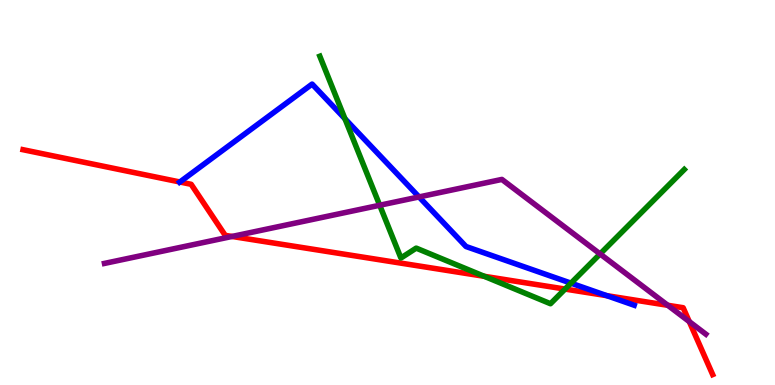[{'lines': ['blue', 'red'], 'intersections': [{'x': 2.32, 'y': 5.27}, {'x': 7.83, 'y': 2.32}]}, {'lines': ['green', 'red'], 'intersections': [{'x': 6.25, 'y': 2.82}, {'x': 7.29, 'y': 2.49}]}, {'lines': ['purple', 'red'], 'intersections': [{'x': 2.99, 'y': 3.86}, {'x': 8.62, 'y': 2.07}, {'x': 8.89, 'y': 1.65}]}, {'lines': ['blue', 'green'], 'intersections': [{'x': 4.45, 'y': 6.92}, {'x': 7.37, 'y': 2.65}]}, {'lines': ['blue', 'purple'], 'intersections': [{'x': 5.41, 'y': 4.88}]}, {'lines': ['green', 'purple'], 'intersections': [{'x': 4.9, 'y': 4.67}, {'x': 7.74, 'y': 3.4}]}]